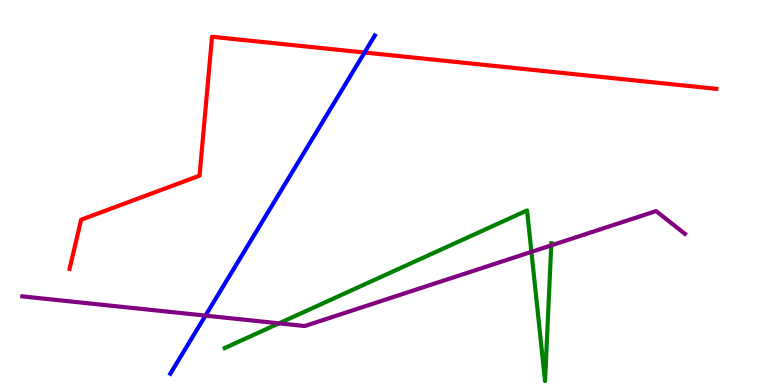[{'lines': ['blue', 'red'], 'intersections': [{'x': 4.7, 'y': 8.64}]}, {'lines': ['green', 'red'], 'intersections': []}, {'lines': ['purple', 'red'], 'intersections': []}, {'lines': ['blue', 'green'], 'intersections': []}, {'lines': ['blue', 'purple'], 'intersections': [{'x': 2.65, 'y': 1.8}]}, {'lines': ['green', 'purple'], 'intersections': [{'x': 3.6, 'y': 1.6}, {'x': 6.86, 'y': 3.46}, {'x': 7.11, 'y': 3.63}]}]